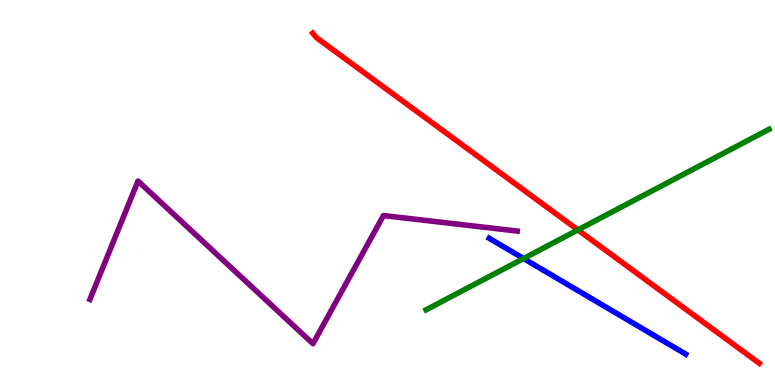[{'lines': ['blue', 'red'], 'intersections': []}, {'lines': ['green', 'red'], 'intersections': [{'x': 7.46, 'y': 4.03}]}, {'lines': ['purple', 'red'], 'intersections': []}, {'lines': ['blue', 'green'], 'intersections': [{'x': 6.76, 'y': 3.29}]}, {'lines': ['blue', 'purple'], 'intersections': []}, {'lines': ['green', 'purple'], 'intersections': []}]